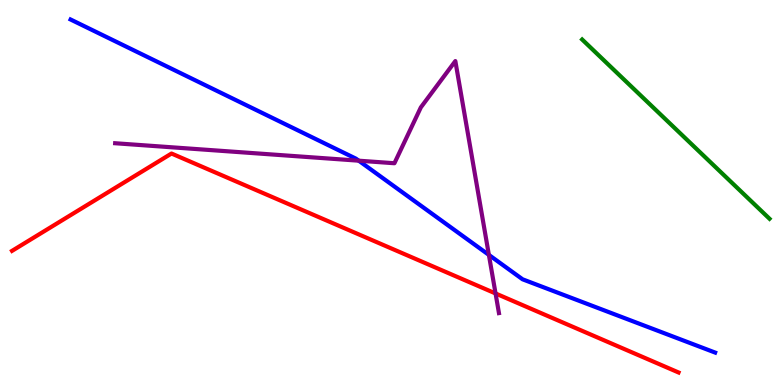[{'lines': ['blue', 'red'], 'intersections': []}, {'lines': ['green', 'red'], 'intersections': []}, {'lines': ['purple', 'red'], 'intersections': [{'x': 6.39, 'y': 2.38}]}, {'lines': ['blue', 'green'], 'intersections': []}, {'lines': ['blue', 'purple'], 'intersections': [{'x': 4.63, 'y': 5.83}, {'x': 6.31, 'y': 3.38}]}, {'lines': ['green', 'purple'], 'intersections': []}]